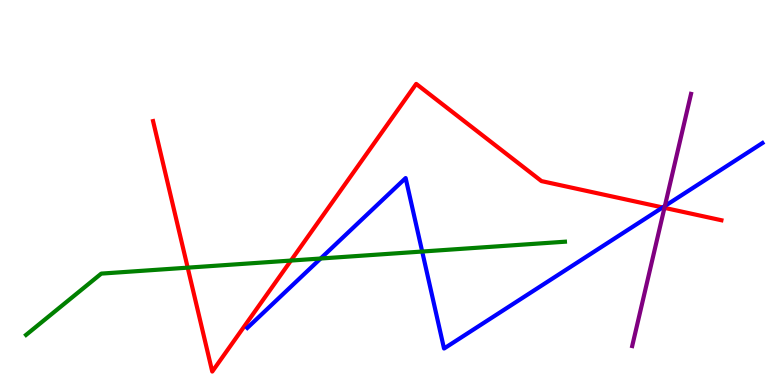[{'lines': ['blue', 'red'], 'intersections': [{'x': 8.55, 'y': 4.61}]}, {'lines': ['green', 'red'], 'intersections': [{'x': 2.42, 'y': 3.05}, {'x': 3.75, 'y': 3.23}]}, {'lines': ['purple', 'red'], 'intersections': [{'x': 8.57, 'y': 4.6}]}, {'lines': ['blue', 'green'], 'intersections': [{'x': 4.14, 'y': 3.29}, {'x': 5.45, 'y': 3.47}]}, {'lines': ['blue', 'purple'], 'intersections': [{'x': 8.58, 'y': 4.65}]}, {'lines': ['green', 'purple'], 'intersections': []}]